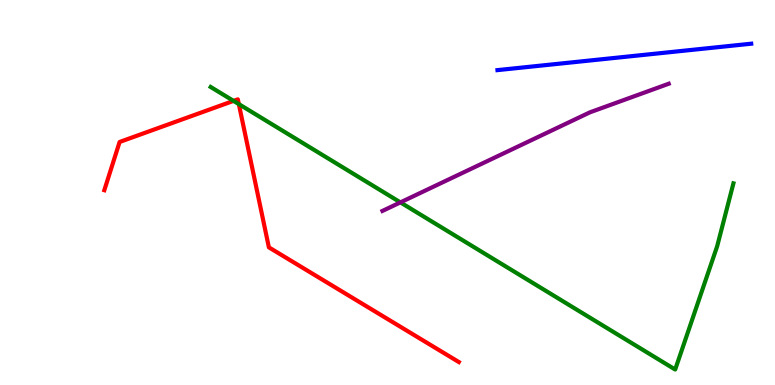[{'lines': ['blue', 'red'], 'intersections': []}, {'lines': ['green', 'red'], 'intersections': [{'x': 3.01, 'y': 7.38}, {'x': 3.08, 'y': 7.3}]}, {'lines': ['purple', 'red'], 'intersections': []}, {'lines': ['blue', 'green'], 'intersections': []}, {'lines': ['blue', 'purple'], 'intersections': []}, {'lines': ['green', 'purple'], 'intersections': [{'x': 5.17, 'y': 4.74}]}]